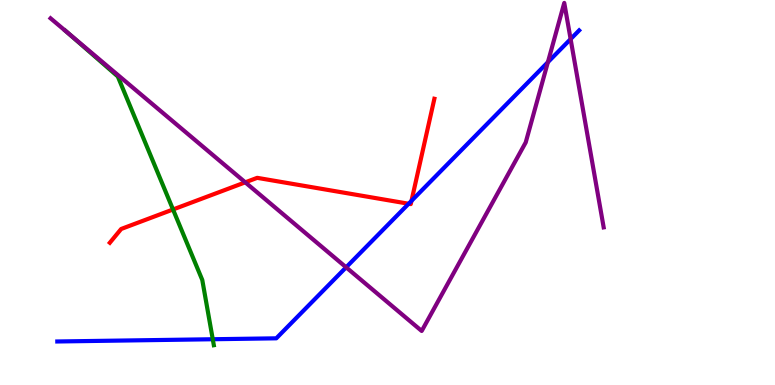[{'lines': ['blue', 'red'], 'intersections': [{'x': 5.27, 'y': 4.71}, {'x': 5.31, 'y': 4.78}]}, {'lines': ['green', 'red'], 'intersections': [{'x': 2.23, 'y': 4.56}]}, {'lines': ['purple', 'red'], 'intersections': [{'x': 3.16, 'y': 5.26}]}, {'lines': ['blue', 'green'], 'intersections': [{'x': 2.75, 'y': 1.19}]}, {'lines': ['blue', 'purple'], 'intersections': [{'x': 4.47, 'y': 3.06}, {'x': 7.07, 'y': 8.38}, {'x': 7.36, 'y': 8.99}]}, {'lines': ['green', 'purple'], 'intersections': [{'x': 0.876, 'y': 9.15}]}]